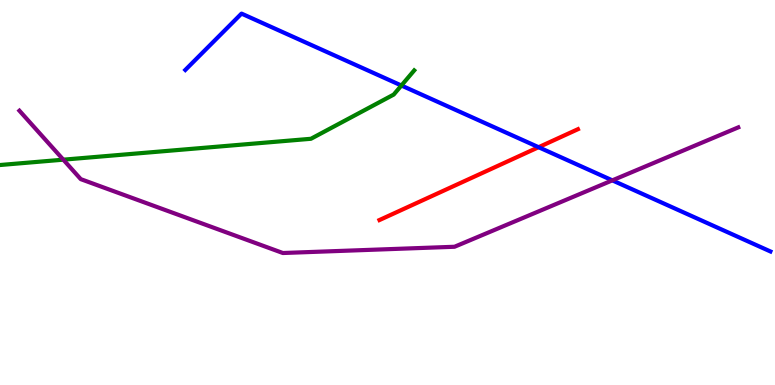[{'lines': ['blue', 'red'], 'intersections': [{'x': 6.95, 'y': 6.18}]}, {'lines': ['green', 'red'], 'intersections': []}, {'lines': ['purple', 'red'], 'intersections': []}, {'lines': ['blue', 'green'], 'intersections': [{'x': 5.18, 'y': 7.78}]}, {'lines': ['blue', 'purple'], 'intersections': [{'x': 7.9, 'y': 5.32}]}, {'lines': ['green', 'purple'], 'intersections': [{'x': 0.817, 'y': 5.85}]}]